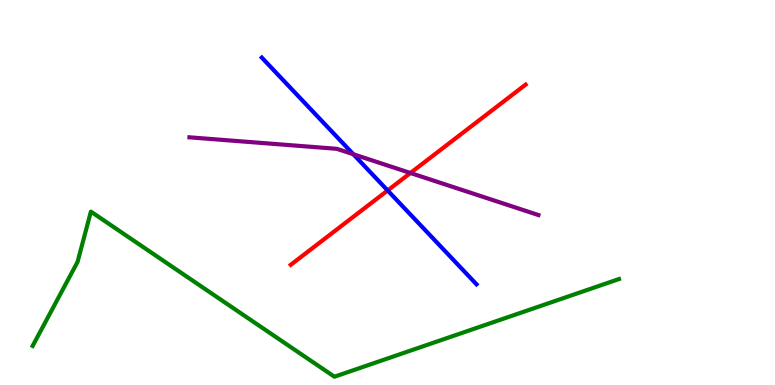[{'lines': ['blue', 'red'], 'intersections': [{'x': 5.0, 'y': 5.05}]}, {'lines': ['green', 'red'], 'intersections': []}, {'lines': ['purple', 'red'], 'intersections': [{'x': 5.3, 'y': 5.51}]}, {'lines': ['blue', 'green'], 'intersections': []}, {'lines': ['blue', 'purple'], 'intersections': [{'x': 4.56, 'y': 5.99}]}, {'lines': ['green', 'purple'], 'intersections': []}]